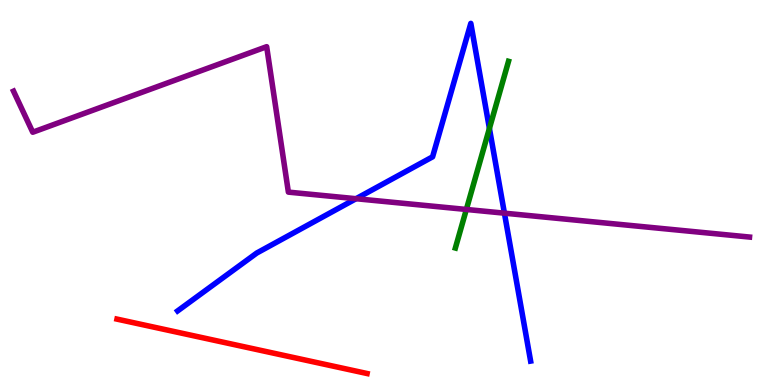[{'lines': ['blue', 'red'], 'intersections': []}, {'lines': ['green', 'red'], 'intersections': []}, {'lines': ['purple', 'red'], 'intersections': []}, {'lines': ['blue', 'green'], 'intersections': [{'x': 6.32, 'y': 6.66}]}, {'lines': ['blue', 'purple'], 'intersections': [{'x': 4.59, 'y': 4.84}, {'x': 6.51, 'y': 4.46}]}, {'lines': ['green', 'purple'], 'intersections': [{'x': 6.02, 'y': 4.56}]}]